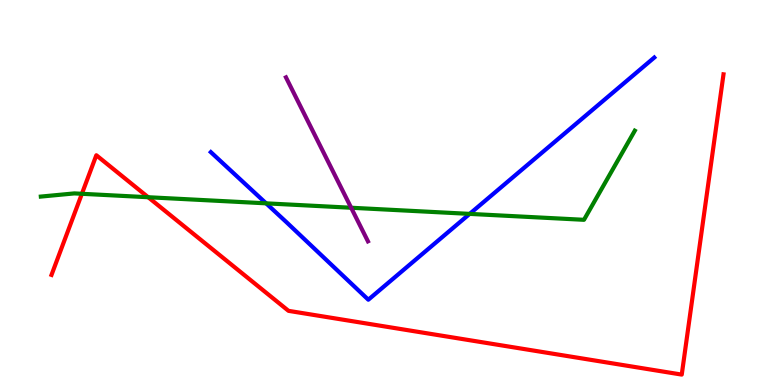[{'lines': ['blue', 'red'], 'intersections': []}, {'lines': ['green', 'red'], 'intersections': [{'x': 1.06, 'y': 4.97}, {'x': 1.91, 'y': 4.88}]}, {'lines': ['purple', 'red'], 'intersections': []}, {'lines': ['blue', 'green'], 'intersections': [{'x': 3.43, 'y': 4.72}, {'x': 6.06, 'y': 4.44}]}, {'lines': ['blue', 'purple'], 'intersections': []}, {'lines': ['green', 'purple'], 'intersections': [{'x': 4.53, 'y': 4.6}]}]